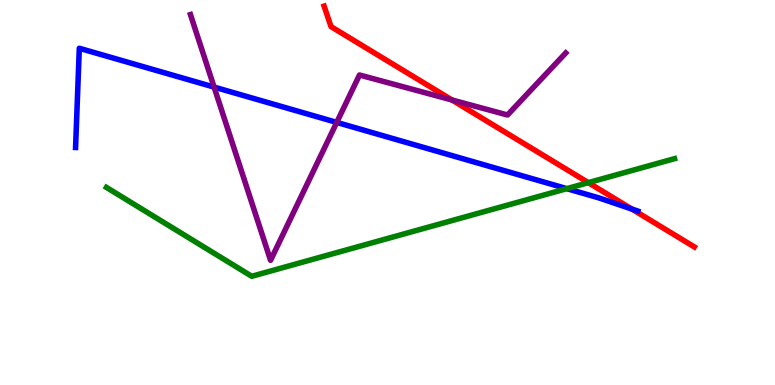[{'lines': ['blue', 'red'], 'intersections': [{'x': 8.15, 'y': 4.57}]}, {'lines': ['green', 'red'], 'intersections': [{'x': 7.59, 'y': 5.26}]}, {'lines': ['purple', 'red'], 'intersections': [{'x': 5.83, 'y': 7.4}]}, {'lines': ['blue', 'green'], 'intersections': [{'x': 7.31, 'y': 5.1}]}, {'lines': ['blue', 'purple'], 'intersections': [{'x': 2.76, 'y': 7.74}, {'x': 4.35, 'y': 6.82}]}, {'lines': ['green', 'purple'], 'intersections': []}]